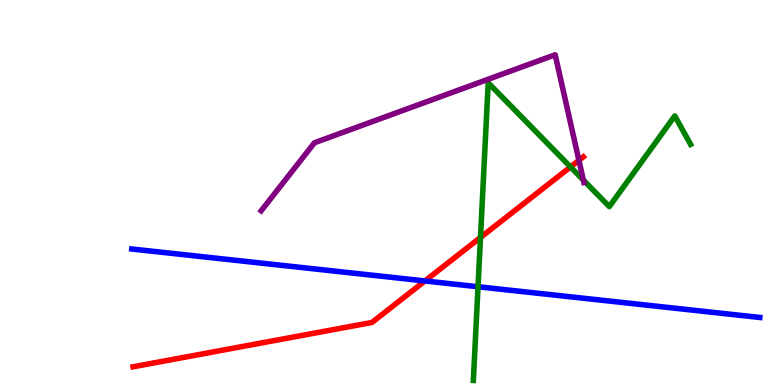[{'lines': ['blue', 'red'], 'intersections': [{'x': 5.48, 'y': 2.7}]}, {'lines': ['green', 'red'], 'intersections': [{'x': 6.2, 'y': 3.83}, {'x': 7.36, 'y': 5.66}]}, {'lines': ['purple', 'red'], 'intersections': [{'x': 7.47, 'y': 5.84}]}, {'lines': ['blue', 'green'], 'intersections': [{'x': 6.17, 'y': 2.55}]}, {'lines': ['blue', 'purple'], 'intersections': []}, {'lines': ['green', 'purple'], 'intersections': [{'x': 7.53, 'y': 5.32}]}]